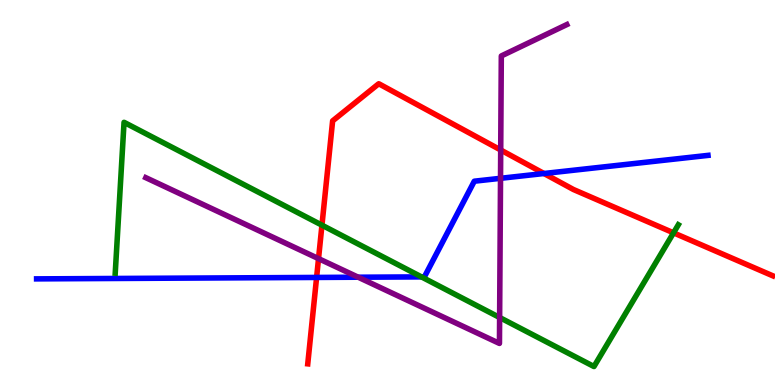[{'lines': ['blue', 'red'], 'intersections': [{'x': 4.09, 'y': 2.79}, {'x': 7.02, 'y': 5.49}]}, {'lines': ['green', 'red'], 'intersections': [{'x': 4.15, 'y': 4.15}, {'x': 8.69, 'y': 3.95}]}, {'lines': ['purple', 'red'], 'intersections': [{'x': 4.11, 'y': 3.28}, {'x': 6.46, 'y': 6.1}]}, {'lines': ['blue', 'green'], 'intersections': [{'x': 5.44, 'y': 2.81}]}, {'lines': ['blue', 'purple'], 'intersections': [{'x': 4.62, 'y': 2.8}, {'x': 6.46, 'y': 5.37}]}, {'lines': ['green', 'purple'], 'intersections': [{'x': 6.45, 'y': 1.75}]}]